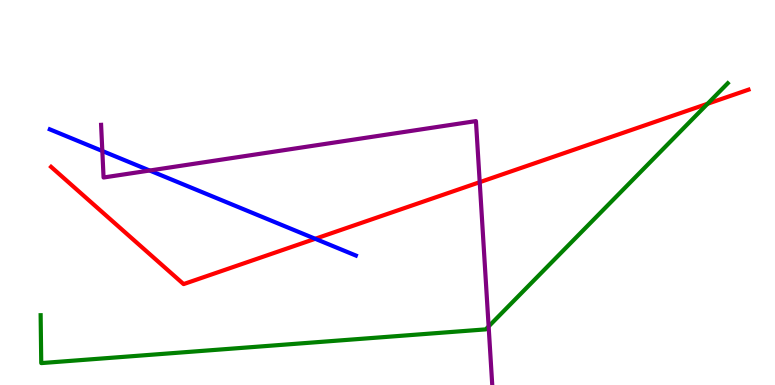[{'lines': ['blue', 'red'], 'intersections': [{'x': 4.07, 'y': 3.8}]}, {'lines': ['green', 'red'], 'intersections': [{'x': 9.13, 'y': 7.31}]}, {'lines': ['purple', 'red'], 'intersections': [{'x': 6.19, 'y': 5.27}]}, {'lines': ['blue', 'green'], 'intersections': []}, {'lines': ['blue', 'purple'], 'intersections': [{'x': 1.32, 'y': 6.08}, {'x': 1.93, 'y': 5.57}]}, {'lines': ['green', 'purple'], 'intersections': [{'x': 6.3, 'y': 1.52}]}]